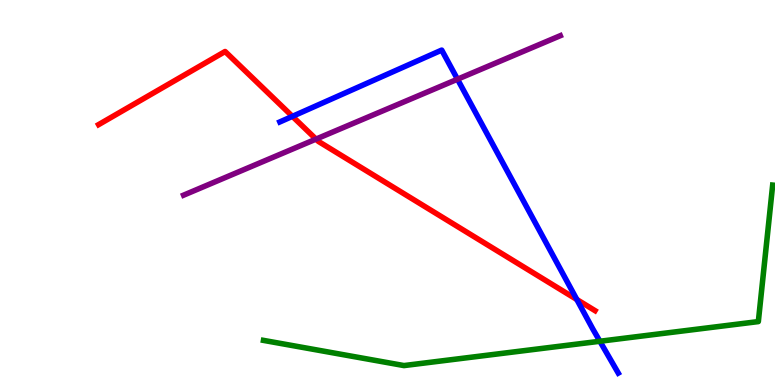[{'lines': ['blue', 'red'], 'intersections': [{'x': 3.77, 'y': 6.98}, {'x': 7.44, 'y': 2.22}]}, {'lines': ['green', 'red'], 'intersections': []}, {'lines': ['purple', 'red'], 'intersections': [{'x': 4.08, 'y': 6.39}]}, {'lines': ['blue', 'green'], 'intersections': [{'x': 7.74, 'y': 1.14}]}, {'lines': ['blue', 'purple'], 'intersections': [{'x': 5.9, 'y': 7.94}]}, {'lines': ['green', 'purple'], 'intersections': []}]